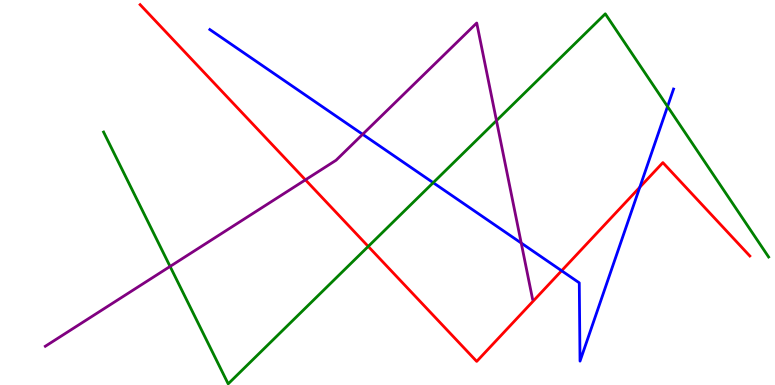[{'lines': ['blue', 'red'], 'intersections': [{'x': 7.25, 'y': 2.97}, {'x': 8.26, 'y': 5.14}]}, {'lines': ['green', 'red'], 'intersections': [{'x': 4.75, 'y': 3.6}]}, {'lines': ['purple', 'red'], 'intersections': [{'x': 3.94, 'y': 5.33}]}, {'lines': ['blue', 'green'], 'intersections': [{'x': 5.59, 'y': 5.25}, {'x': 8.61, 'y': 7.23}]}, {'lines': ['blue', 'purple'], 'intersections': [{'x': 4.68, 'y': 6.51}, {'x': 6.73, 'y': 3.69}]}, {'lines': ['green', 'purple'], 'intersections': [{'x': 2.19, 'y': 3.08}, {'x': 6.41, 'y': 6.87}]}]